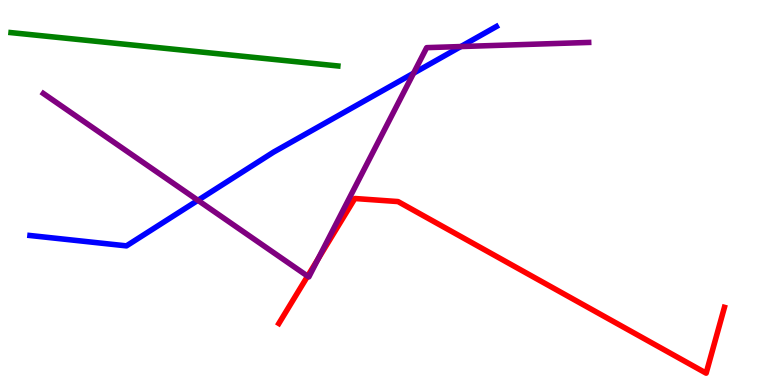[{'lines': ['blue', 'red'], 'intersections': []}, {'lines': ['green', 'red'], 'intersections': []}, {'lines': ['purple', 'red'], 'intersections': [{'x': 3.97, 'y': 2.83}, {'x': 4.1, 'y': 3.27}]}, {'lines': ['blue', 'green'], 'intersections': []}, {'lines': ['blue', 'purple'], 'intersections': [{'x': 2.55, 'y': 4.8}, {'x': 5.34, 'y': 8.1}, {'x': 5.95, 'y': 8.79}]}, {'lines': ['green', 'purple'], 'intersections': []}]